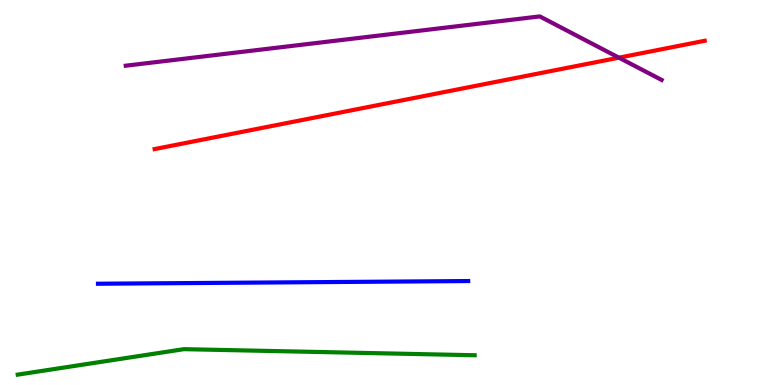[{'lines': ['blue', 'red'], 'intersections': []}, {'lines': ['green', 'red'], 'intersections': []}, {'lines': ['purple', 'red'], 'intersections': [{'x': 7.99, 'y': 8.5}]}, {'lines': ['blue', 'green'], 'intersections': []}, {'lines': ['blue', 'purple'], 'intersections': []}, {'lines': ['green', 'purple'], 'intersections': []}]